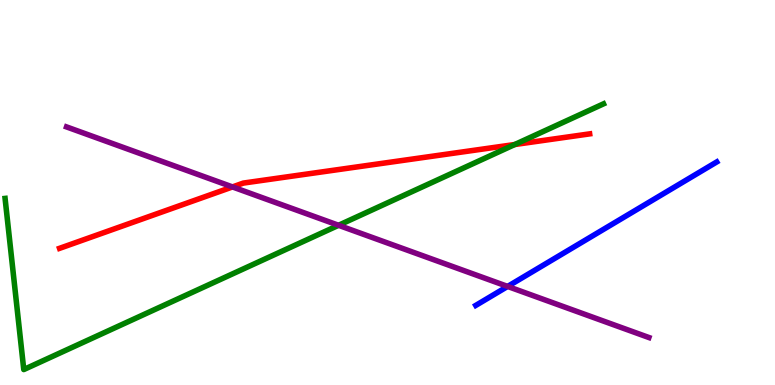[{'lines': ['blue', 'red'], 'intersections': []}, {'lines': ['green', 'red'], 'intersections': [{'x': 6.64, 'y': 6.25}]}, {'lines': ['purple', 'red'], 'intersections': [{'x': 3.0, 'y': 5.14}]}, {'lines': ['blue', 'green'], 'intersections': []}, {'lines': ['blue', 'purple'], 'intersections': [{'x': 6.55, 'y': 2.56}]}, {'lines': ['green', 'purple'], 'intersections': [{'x': 4.37, 'y': 4.15}]}]